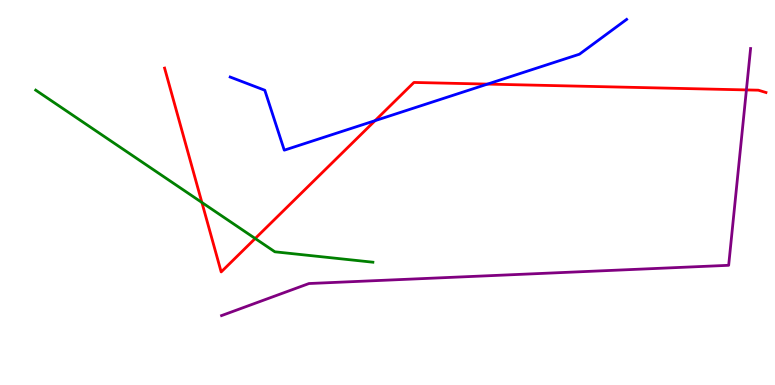[{'lines': ['blue', 'red'], 'intersections': [{'x': 4.84, 'y': 6.87}, {'x': 6.29, 'y': 7.82}]}, {'lines': ['green', 'red'], 'intersections': [{'x': 2.61, 'y': 4.74}, {'x': 3.29, 'y': 3.81}]}, {'lines': ['purple', 'red'], 'intersections': [{'x': 9.63, 'y': 7.66}]}, {'lines': ['blue', 'green'], 'intersections': []}, {'lines': ['blue', 'purple'], 'intersections': []}, {'lines': ['green', 'purple'], 'intersections': []}]